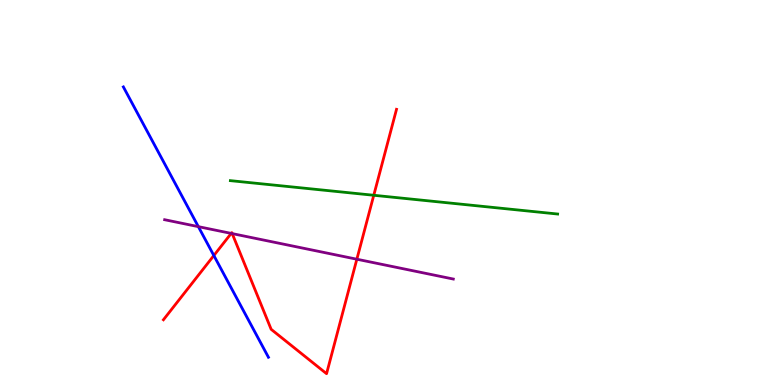[{'lines': ['blue', 'red'], 'intersections': [{'x': 2.76, 'y': 3.36}]}, {'lines': ['green', 'red'], 'intersections': [{'x': 4.82, 'y': 4.93}]}, {'lines': ['purple', 'red'], 'intersections': [{'x': 2.98, 'y': 3.94}, {'x': 3.0, 'y': 3.93}, {'x': 4.6, 'y': 3.27}]}, {'lines': ['blue', 'green'], 'intersections': []}, {'lines': ['blue', 'purple'], 'intersections': [{'x': 2.56, 'y': 4.11}]}, {'lines': ['green', 'purple'], 'intersections': []}]